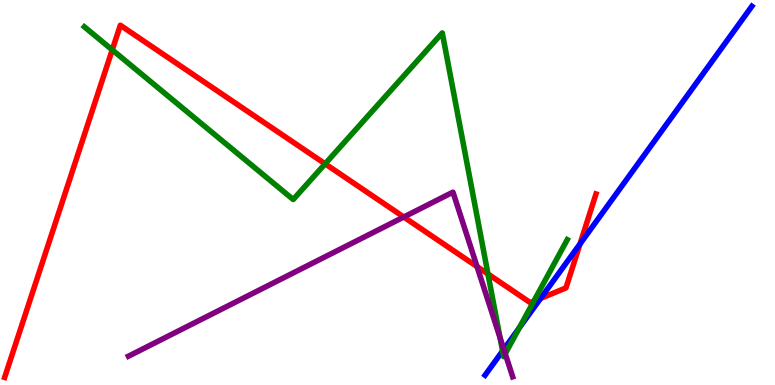[{'lines': ['blue', 'red'], 'intersections': [{'x': 6.98, 'y': 2.25}, {'x': 7.48, 'y': 3.67}]}, {'lines': ['green', 'red'], 'intersections': [{'x': 1.45, 'y': 8.7}, {'x': 4.2, 'y': 5.74}, {'x': 6.3, 'y': 2.88}, {'x': 6.89, 'y': 2.18}]}, {'lines': ['purple', 'red'], 'intersections': [{'x': 5.21, 'y': 4.36}, {'x': 6.16, 'y': 3.08}]}, {'lines': ['blue', 'green'], 'intersections': [{'x': 6.48, 'y': 0.883}, {'x': 6.7, 'y': 1.48}]}, {'lines': ['blue', 'purple'], 'intersections': [{'x': 6.5, 'y': 0.927}]}, {'lines': ['green', 'purple'], 'intersections': [{'x': 6.45, 'y': 1.23}, {'x': 6.52, 'y': 0.812}]}]